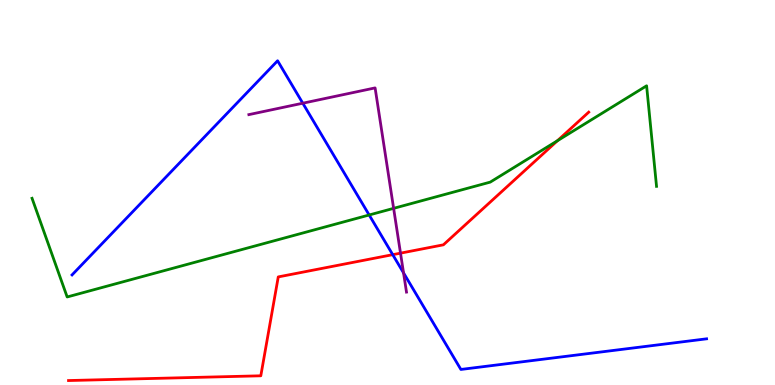[{'lines': ['blue', 'red'], 'intersections': [{'x': 5.07, 'y': 3.39}]}, {'lines': ['green', 'red'], 'intersections': [{'x': 7.19, 'y': 6.34}]}, {'lines': ['purple', 'red'], 'intersections': [{'x': 5.17, 'y': 3.42}]}, {'lines': ['blue', 'green'], 'intersections': [{'x': 4.76, 'y': 4.42}]}, {'lines': ['blue', 'purple'], 'intersections': [{'x': 3.91, 'y': 7.32}, {'x': 5.21, 'y': 2.91}]}, {'lines': ['green', 'purple'], 'intersections': [{'x': 5.08, 'y': 4.59}]}]